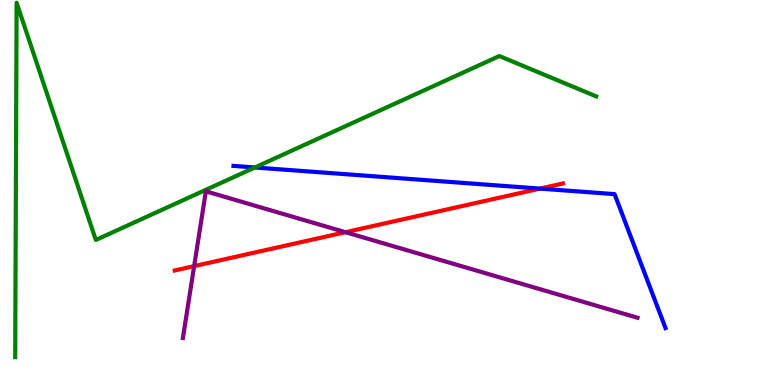[{'lines': ['blue', 'red'], 'intersections': [{'x': 6.97, 'y': 5.1}]}, {'lines': ['green', 'red'], 'intersections': []}, {'lines': ['purple', 'red'], 'intersections': [{'x': 2.51, 'y': 3.09}, {'x': 4.46, 'y': 3.97}]}, {'lines': ['blue', 'green'], 'intersections': [{'x': 3.29, 'y': 5.65}]}, {'lines': ['blue', 'purple'], 'intersections': []}, {'lines': ['green', 'purple'], 'intersections': []}]